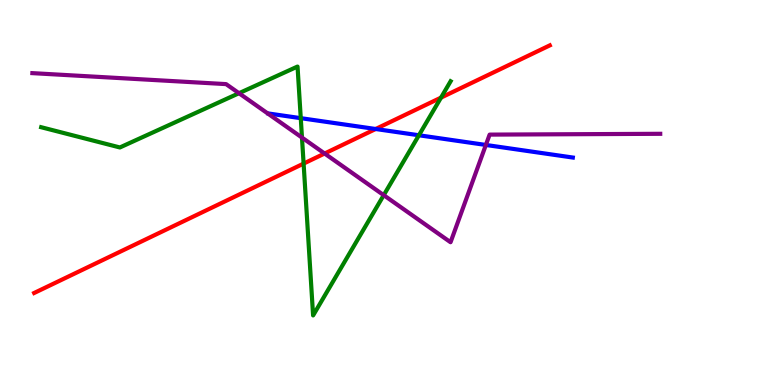[{'lines': ['blue', 'red'], 'intersections': [{'x': 4.85, 'y': 6.65}]}, {'lines': ['green', 'red'], 'intersections': [{'x': 3.92, 'y': 5.75}, {'x': 5.69, 'y': 7.46}]}, {'lines': ['purple', 'red'], 'intersections': [{'x': 4.19, 'y': 6.01}]}, {'lines': ['blue', 'green'], 'intersections': [{'x': 3.88, 'y': 6.93}, {'x': 5.41, 'y': 6.49}]}, {'lines': ['blue', 'purple'], 'intersections': [{'x': 6.27, 'y': 6.23}]}, {'lines': ['green', 'purple'], 'intersections': [{'x': 3.08, 'y': 7.58}, {'x': 3.9, 'y': 6.43}, {'x': 4.95, 'y': 4.93}]}]